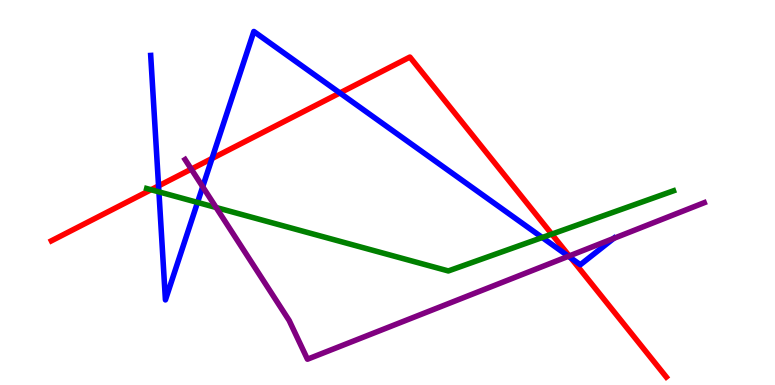[{'lines': ['blue', 'red'], 'intersections': [{'x': 2.05, 'y': 5.17}, {'x': 2.74, 'y': 5.88}, {'x': 4.39, 'y': 7.59}, {'x': 7.37, 'y': 3.3}]}, {'lines': ['green', 'red'], 'intersections': [{'x': 1.95, 'y': 5.07}, {'x': 7.12, 'y': 3.92}]}, {'lines': ['purple', 'red'], 'intersections': [{'x': 2.47, 'y': 5.61}, {'x': 7.35, 'y': 3.35}]}, {'lines': ['blue', 'green'], 'intersections': [{'x': 2.05, 'y': 5.02}, {'x': 2.55, 'y': 4.74}, {'x': 7.0, 'y': 3.83}]}, {'lines': ['blue', 'purple'], 'intersections': [{'x': 2.62, 'y': 5.15}, {'x': 7.33, 'y': 3.34}, {'x': 7.92, 'y': 3.81}]}, {'lines': ['green', 'purple'], 'intersections': [{'x': 2.79, 'y': 4.61}]}]